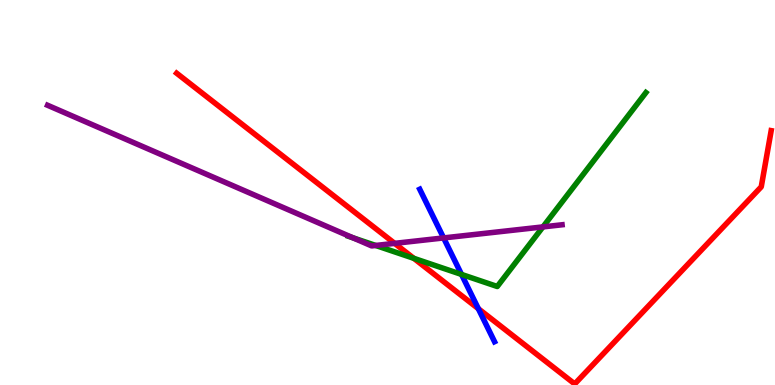[{'lines': ['blue', 'red'], 'intersections': [{'x': 6.17, 'y': 1.98}]}, {'lines': ['green', 'red'], 'intersections': [{'x': 5.34, 'y': 3.29}]}, {'lines': ['purple', 'red'], 'intersections': [{'x': 5.09, 'y': 3.68}]}, {'lines': ['blue', 'green'], 'intersections': [{'x': 5.96, 'y': 2.87}]}, {'lines': ['blue', 'purple'], 'intersections': [{'x': 5.72, 'y': 3.82}]}, {'lines': ['green', 'purple'], 'intersections': [{'x': 4.56, 'y': 3.82}, {'x': 4.85, 'y': 3.62}, {'x': 7.01, 'y': 4.11}]}]